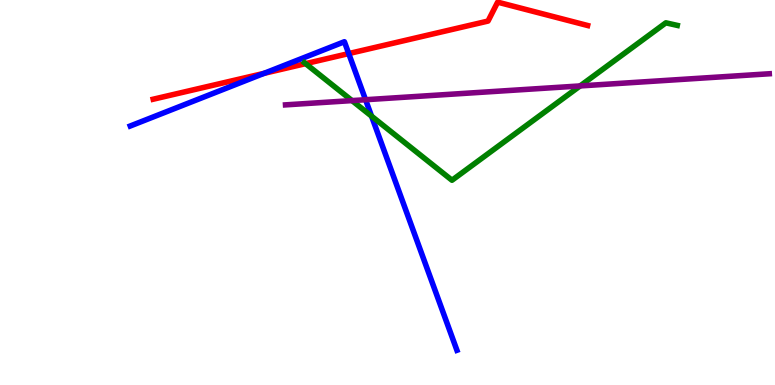[{'lines': ['blue', 'red'], 'intersections': [{'x': 3.41, 'y': 8.09}, {'x': 4.5, 'y': 8.61}]}, {'lines': ['green', 'red'], 'intersections': [{'x': 3.94, 'y': 8.35}]}, {'lines': ['purple', 'red'], 'intersections': []}, {'lines': ['blue', 'green'], 'intersections': [{'x': 4.79, 'y': 6.98}]}, {'lines': ['blue', 'purple'], 'intersections': [{'x': 4.72, 'y': 7.41}]}, {'lines': ['green', 'purple'], 'intersections': [{'x': 4.54, 'y': 7.39}, {'x': 7.49, 'y': 7.77}]}]